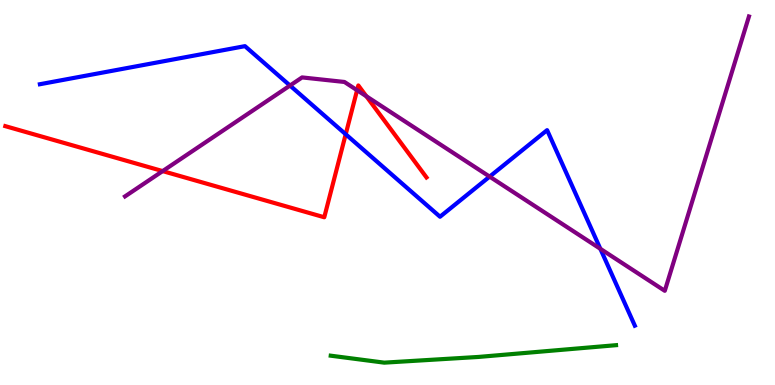[{'lines': ['blue', 'red'], 'intersections': [{'x': 4.46, 'y': 6.51}]}, {'lines': ['green', 'red'], 'intersections': []}, {'lines': ['purple', 'red'], 'intersections': [{'x': 2.1, 'y': 5.56}, {'x': 4.61, 'y': 7.66}, {'x': 4.73, 'y': 7.5}]}, {'lines': ['blue', 'green'], 'intersections': []}, {'lines': ['blue', 'purple'], 'intersections': [{'x': 3.74, 'y': 7.78}, {'x': 6.32, 'y': 5.41}, {'x': 7.75, 'y': 3.54}]}, {'lines': ['green', 'purple'], 'intersections': []}]